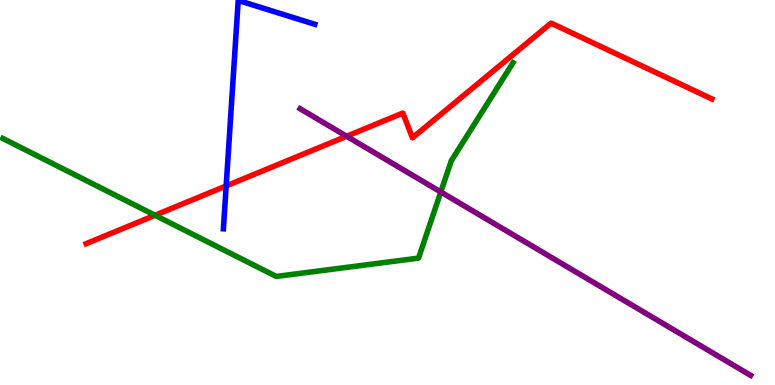[{'lines': ['blue', 'red'], 'intersections': [{'x': 2.92, 'y': 5.17}]}, {'lines': ['green', 'red'], 'intersections': [{'x': 2.0, 'y': 4.41}]}, {'lines': ['purple', 'red'], 'intersections': [{'x': 4.47, 'y': 6.46}]}, {'lines': ['blue', 'green'], 'intersections': []}, {'lines': ['blue', 'purple'], 'intersections': []}, {'lines': ['green', 'purple'], 'intersections': [{'x': 5.69, 'y': 5.01}]}]